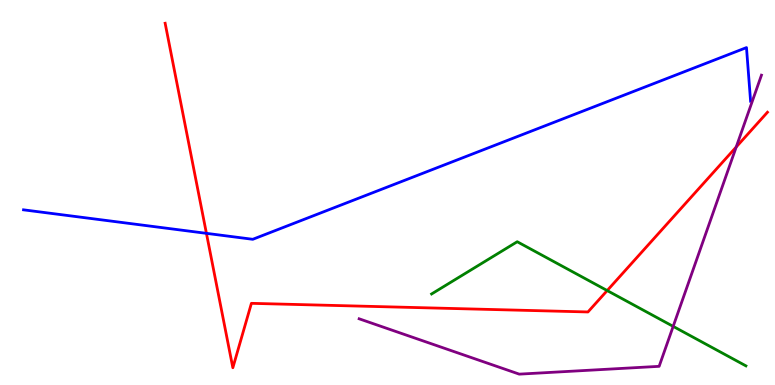[{'lines': ['blue', 'red'], 'intersections': [{'x': 2.66, 'y': 3.94}]}, {'lines': ['green', 'red'], 'intersections': [{'x': 7.83, 'y': 2.45}]}, {'lines': ['purple', 'red'], 'intersections': [{'x': 9.5, 'y': 6.18}]}, {'lines': ['blue', 'green'], 'intersections': []}, {'lines': ['blue', 'purple'], 'intersections': []}, {'lines': ['green', 'purple'], 'intersections': [{'x': 8.69, 'y': 1.52}]}]